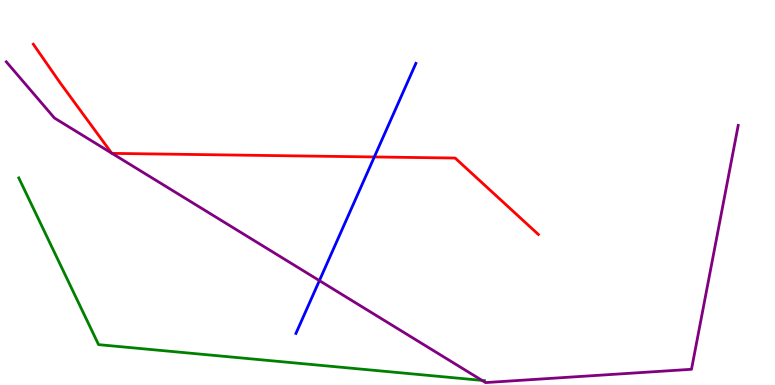[{'lines': ['blue', 'red'], 'intersections': [{'x': 4.83, 'y': 5.92}]}, {'lines': ['green', 'red'], 'intersections': []}, {'lines': ['purple', 'red'], 'intersections': [{'x': 1.44, 'y': 6.02}, {'x': 1.45, 'y': 6.02}]}, {'lines': ['blue', 'green'], 'intersections': []}, {'lines': ['blue', 'purple'], 'intersections': [{'x': 4.12, 'y': 2.71}]}, {'lines': ['green', 'purple'], 'intersections': [{'x': 6.22, 'y': 0.12}]}]